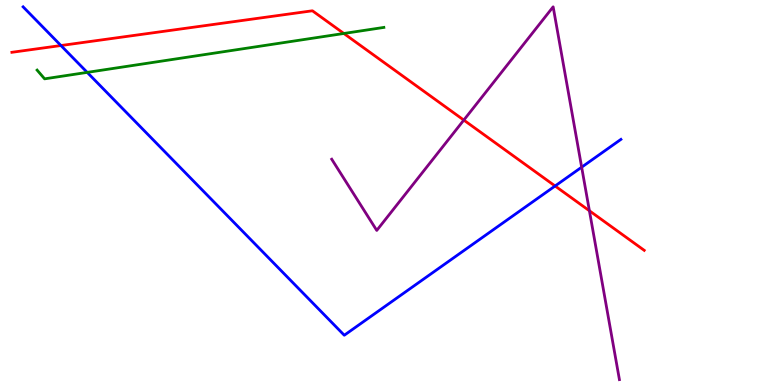[{'lines': ['blue', 'red'], 'intersections': [{'x': 0.786, 'y': 8.82}, {'x': 7.16, 'y': 5.17}]}, {'lines': ['green', 'red'], 'intersections': [{'x': 4.44, 'y': 9.13}]}, {'lines': ['purple', 'red'], 'intersections': [{'x': 5.98, 'y': 6.88}, {'x': 7.61, 'y': 4.53}]}, {'lines': ['blue', 'green'], 'intersections': [{'x': 1.13, 'y': 8.12}]}, {'lines': ['blue', 'purple'], 'intersections': [{'x': 7.51, 'y': 5.66}]}, {'lines': ['green', 'purple'], 'intersections': []}]